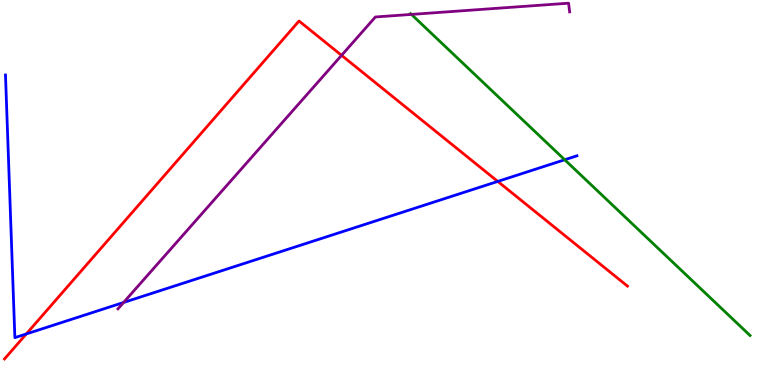[{'lines': ['blue', 'red'], 'intersections': [{'x': 0.339, 'y': 1.33}, {'x': 6.42, 'y': 5.29}]}, {'lines': ['green', 'red'], 'intersections': []}, {'lines': ['purple', 'red'], 'intersections': [{'x': 4.41, 'y': 8.56}]}, {'lines': ['blue', 'green'], 'intersections': [{'x': 7.29, 'y': 5.85}]}, {'lines': ['blue', 'purple'], 'intersections': [{'x': 1.59, 'y': 2.14}]}, {'lines': ['green', 'purple'], 'intersections': [{'x': 5.31, 'y': 9.63}]}]